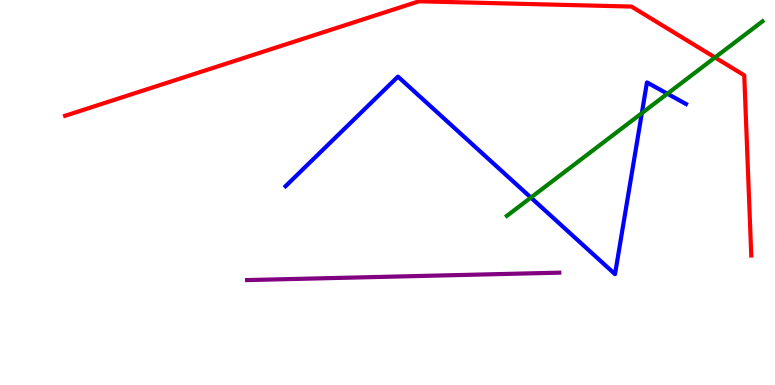[{'lines': ['blue', 'red'], 'intersections': []}, {'lines': ['green', 'red'], 'intersections': [{'x': 9.23, 'y': 8.51}]}, {'lines': ['purple', 'red'], 'intersections': []}, {'lines': ['blue', 'green'], 'intersections': [{'x': 6.85, 'y': 4.87}, {'x': 8.28, 'y': 7.06}, {'x': 8.61, 'y': 7.57}]}, {'lines': ['blue', 'purple'], 'intersections': []}, {'lines': ['green', 'purple'], 'intersections': []}]